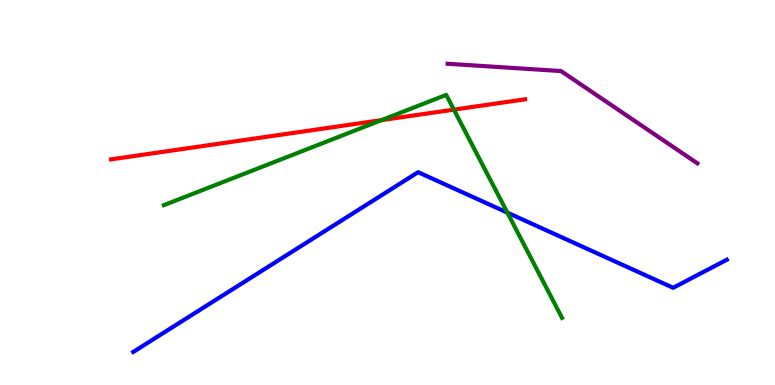[{'lines': ['blue', 'red'], 'intersections': []}, {'lines': ['green', 'red'], 'intersections': [{'x': 4.92, 'y': 6.88}, {'x': 5.86, 'y': 7.15}]}, {'lines': ['purple', 'red'], 'intersections': []}, {'lines': ['blue', 'green'], 'intersections': [{'x': 6.55, 'y': 4.48}]}, {'lines': ['blue', 'purple'], 'intersections': []}, {'lines': ['green', 'purple'], 'intersections': []}]